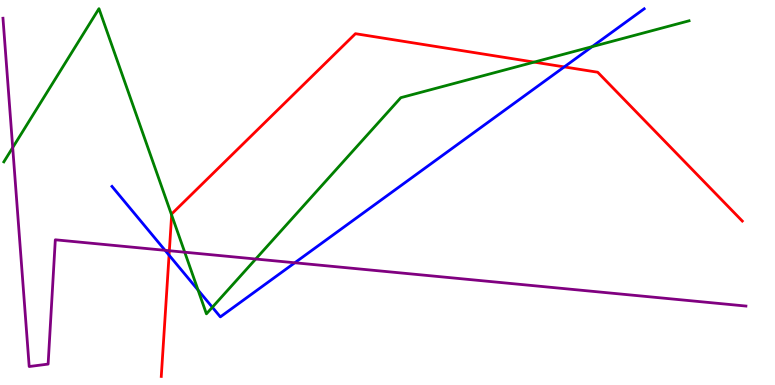[{'lines': ['blue', 'red'], 'intersections': [{'x': 2.18, 'y': 3.37}, {'x': 7.28, 'y': 8.26}]}, {'lines': ['green', 'red'], 'intersections': [{'x': 2.21, 'y': 4.41}, {'x': 6.89, 'y': 8.39}]}, {'lines': ['purple', 'red'], 'intersections': [{'x': 2.19, 'y': 3.49}]}, {'lines': ['blue', 'green'], 'intersections': [{'x': 2.56, 'y': 2.47}, {'x': 2.74, 'y': 2.02}, {'x': 7.64, 'y': 8.79}]}, {'lines': ['blue', 'purple'], 'intersections': [{'x': 2.13, 'y': 3.5}, {'x': 3.8, 'y': 3.17}]}, {'lines': ['green', 'purple'], 'intersections': [{'x': 0.164, 'y': 6.17}, {'x': 2.38, 'y': 3.45}, {'x': 3.3, 'y': 3.27}]}]